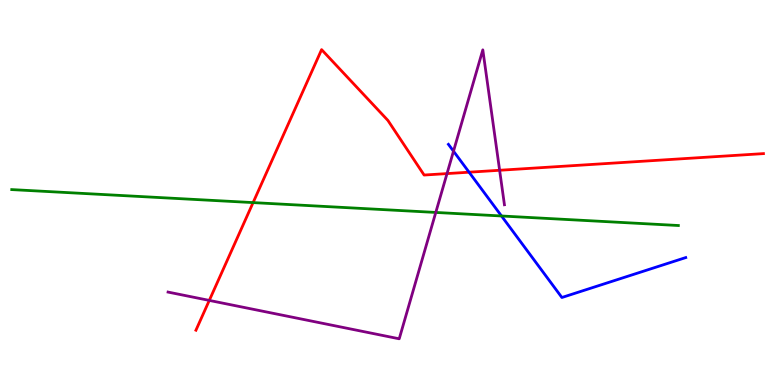[{'lines': ['blue', 'red'], 'intersections': [{'x': 6.05, 'y': 5.53}]}, {'lines': ['green', 'red'], 'intersections': [{'x': 3.27, 'y': 4.74}]}, {'lines': ['purple', 'red'], 'intersections': [{'x': 2.7, 'y': 2.2}, {'x': 5.77, 'y': 5.49}, {'x': 6.45, 'y': 5.58}]}, {'lines': ['blue', 'green'], 'intersections': [{'x': 6.47, 'y': 4.39}]}, {'lines': ['blue', 'purple'], 'intersections': [{'x': 5.85, 'y': 6.07}]}, {'lines': ['green', 'purple'], 'intersections': [{'x': 5.62, 'y': 4.48}]}]